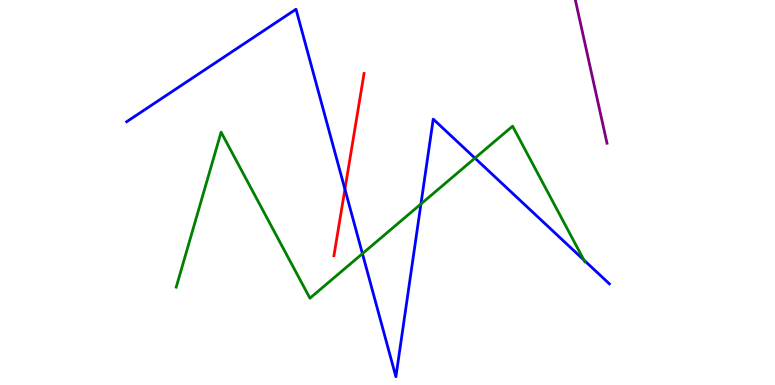[{'lines': ['blue', 'red'], 'intersections': [{'x': 4.45, 'y': 5.09}]}, {'lines': ['green', 'red'], 'intersections': []}, {'lines': ['purple', 'red'], 'intersections': []}, {'lines': ['blue', 'green'], 'intersections': [{'x': 4.68, 'y': 3.41}, {'x': 5.43, 'y': 4.7}, {'x': 6.13, 'y': 5.89}, {'x': 7.53, 'y': 3.25}]}, {'lines': ['blue', 'purple'], 'intersections': []}, {'lines': ['green', 'purple'], 'intersections': []}]